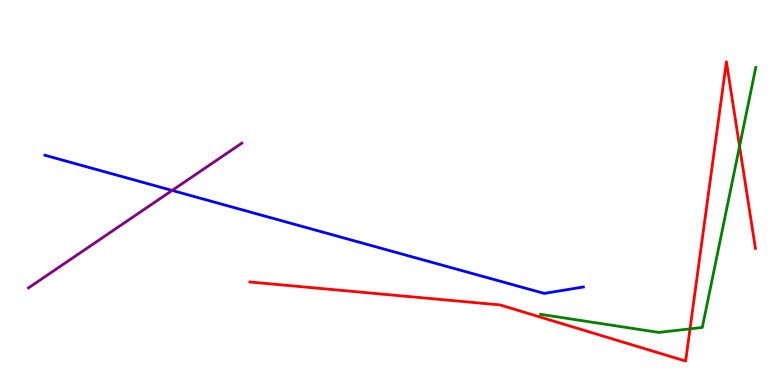[{'lines': ['blue', 'red'], 'intersections': []}, {'lines': ['green', 'red'], 'intersections': [{'x': 8.9, 'y': 1.46}, {'x': 9.54, 'y': 6.2}]}, {'lines': ['purple', 'red'], 'intersections': []}, {'lines': ['blue', 'green'], 'intersections': []}, {'lines': ['blue', 'purple'], 'intersections': [{'x': 2.22, 'y': 5.05}]}, {'lines': ['green', 'purple'], 'intersections': []}]